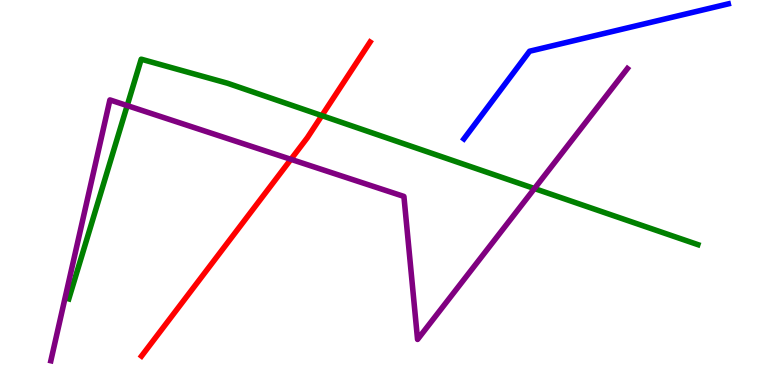[{'lines': ['blue', 'red'], 'intersections': []}, {'lines': ['green', 'red'], 'intersections': [{'x': 4.15, 'y': 7.0}]}, {'lines': ['purple', 'red'], 'intersections': [{'x': 3.75, 'y': 5.86}]}, {'lines': ['blue', 'green'], 'intersections': []}, {'lines': ['blue', 'purple'], 'intersections': []}, {'lines': ['green', 'purple'], 'intersections': [{'x': 1.64, 'y': 7.26}, {'x': 6.9, 'y': 5.1}]}]